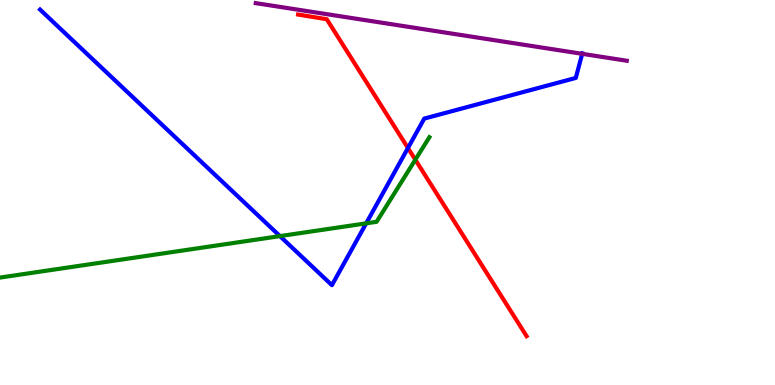[{'lines': ['blue', 'red'], 'intersections': [{'x': 5.26, 'y': 6.16}]}, {'lines': ['green', 'red'], 'intersections': [{'x': 5.36, 'y': 5.85}]}, {'lines': ['purple', 'red'], 'intersections': []}, {'lines': ['blue', 'green'], 'intersections': [{'x': 3.61, 'y': 3.87}, {'x': 4.72, 'y': 4.2}]}, {'lines': ['blue', 'purple'], 'intersections': [{'x': 7.51, 'y': 8.6}]}, {'lines': ['green', 'purple'], 'intersections': []}]